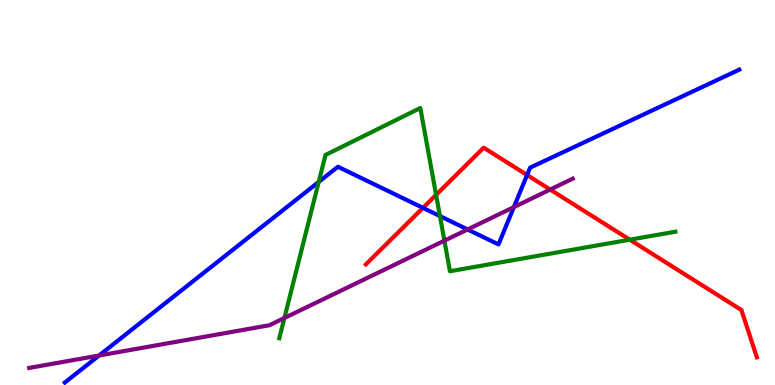[{'lines': ['blue', 'red'], 'intersections': [{'x': 5.46, 'y': 4.6}, {'x': 6.8, 'y': 5.45}]}, {'lines': ['green', 'red'], 'intersections': [{'x': 5.63, 'y': 4.94}, {'x': 8.13, 'y': 3.77}]}, {'lines': ['purple', 'red'], 'intersections': [{'x': 7.1, 'y': 5.08}]}, {'lines': ['blue', 'green'], 'intersections': [{'x': 4.11, 'y': 5.27}, {'x': 5.68, 'y': 4.39}]}, {'lines': ['blue', 'purple'], 'intersections': [{'x': 1.28, 'y': 0.766}, {'x': 6.03, 'y': 4.04}, {'x': 6.63, 'y': 4.62}]}, {'lines': ['green', 'purple'], 'intersections': [{'x': 3.67, 'y': 1.74}, {'x': 5.73, 'y': 3.75}]}]